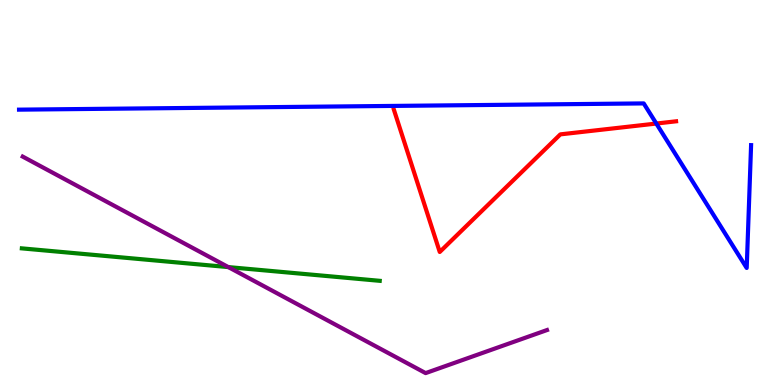[{'lines': ['blue', 'red'], 'intersections': [{'x': 8.47, 'y': 6.79}]}, {'lines': ['green', 'red'], 'intersections': []}, {'lines': ['purple', 'red'], 'intersections': []}, {'lines': ['blue', 'green'], 'intersections': []}, {'lines': ['blue', 'purple'], 'intersections': []}, {'lines': ['green', 'purple'], 'intersections': [{'x': 2.95, 'y': 3.06}]}]